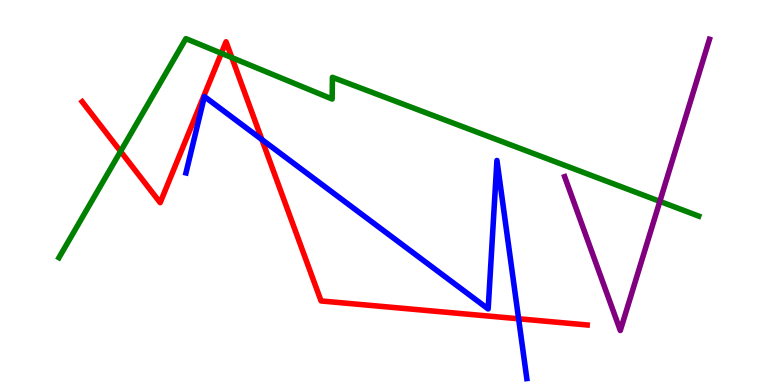[{'lines': ['blue', 'red'], 'intersections': [{'x': 3.38, 'y': 6.37}, {'x': 6.69, 'y': 1.72}]}, {'lines': ['green', 'red'], 'intersections': [{'x': 1.56, 'y': 6.07}, {'x': 2.86, 'y': 8.62}, {'x': 2.99, 'y': 8.5}]}, {'lines': ['purple', 'red'], 'intersections': []}, {'lines': ['blue', 'green'], 'intersections': []}, {'lines': ['blue', 'purple'], 'intersections': []}, {'lines': ['green', 'purple'], 'intersections': [{'x': 8.51, 'y': 4.77}]}]